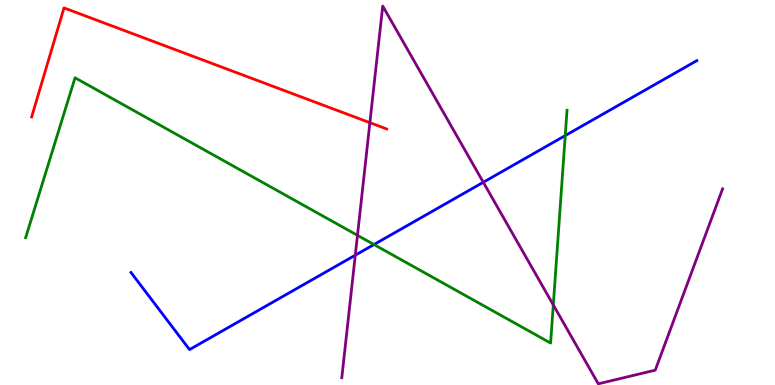[{'lines': ['blue', 'red'], 'intersections': []}, {'lines': ['green', 'red'], 'intersections': []}, {'lines': ['purple', 'red'], 'intersections': [{'x': 4.77, 'y': 6.81}]}, {'lines': ['blue', 'green'], 'intersections': [{'x': 4.83, 'y': 3.65}, {'x': 7.29, 'y': 6.48}]}, {'lines': ['blue', 'purple'], 'intersections': [{'x': 4.58, 'y': 3.37}, {'x': 6.24, 'y': 5.27}]}, {'lines': ['green', 'purple'], 'intersections': [{'x': 4.61, 'y': 3.89}, {'x': 7.14, 'y': 2.08}]}]